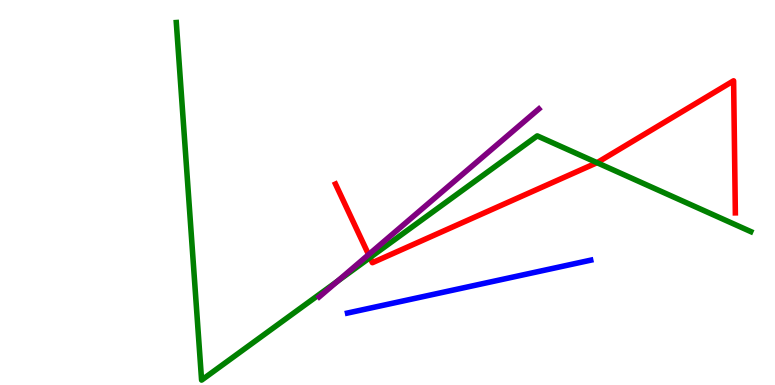[{'lines': ['blue', 'red'], 'intersections': []}, {'lines': ['green', 'red'], 'intersections': [{'x': 4.77, 'y': 3.31}, {'x': 7.7, 'y': 5.77}]}, {'lines': ['purple', 'red'], 'intersections': [{'x': 4.76, 'y': 3.39}]}, {'lines': ['blue', 'green'], 'intersections': []}, {'lines': ['blue', 'purple'], 'intersections': []}, {'lines': ['green', 'purple'], 'intersections': [{'x': 4.36, 'y': 2.7}]}]